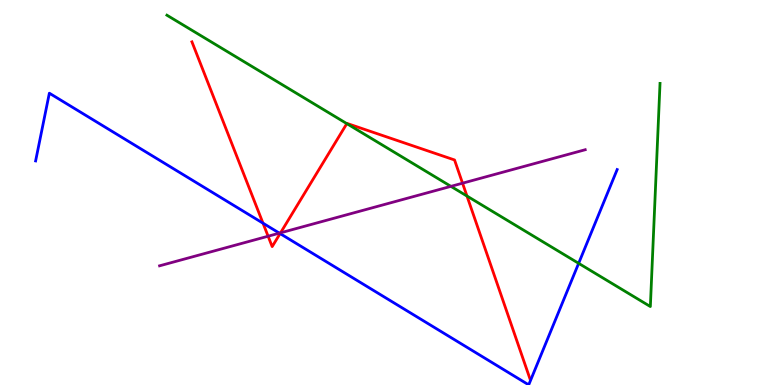[{'lines': ['blue', 'red'], 'intersections': [{'x': 3.39, 'y': 4.2}, {'x': 3.61, 'y': 3.93}]}, {'lines': ['green', 'red'], 'intersections': [{'x': 4.48, 'y': 6.79}, {'x': 6.03, 'y': 4.91}]}, {'lines': ['purple', 'red'], 'intersections': [{'x': 3.46, 'y': 3.86}, {'x': 3.62, 'y': 3.95}, {'x': 5.97, 'y': 5.24}]}, {'lines': ['blue', 'green'], 'intersections': [{'x': 7.47, 'y': 3.16}]}, {'lines': ['blue', 'purple'], 'intersections': [{'x': 3.6, 'y': 3.94}]}, {'lines': ['green', 'purple'], 'intersections': [{'x': 5.82, 'y': 5.16}]}]